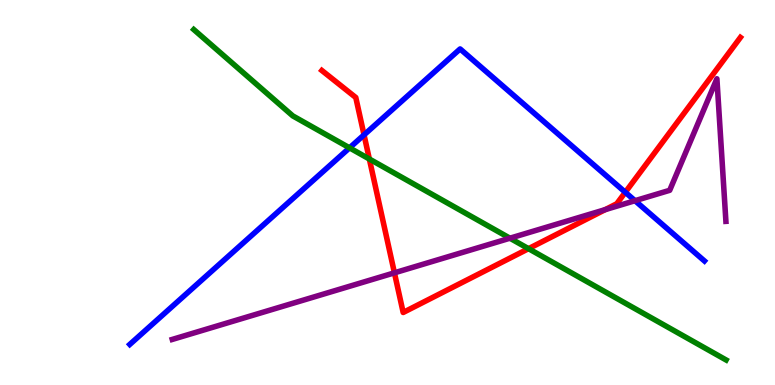[{'lines': ['blue', 'red'], 'intersections': [{'x': 4.7, 'y': 6.5}, {'x': 8.07, 'y': 5.01}]}, {'lines': ['green', 'red'], 'intersections': [{'x': 4.77, 'y': 5.87}, {'x': 6.82, 'y': 3.54}]}, {'lines': ['purple', 'red'], 'intersections': [{'x': 5.09, 'y': 2.91}, {'x': 7.81, 'y': 4.55}]}, {'lines': ['blue', 'green'], 'intersections': [{'x': 4.51, 'y': 6.16}]}, {'lines': ['blue', 'purple'], 'intersections': [{'x': 8.19, 'y': 4.79}]}, {'lines': ['green', 'purple'], 'intersections': [{'x': 6.58, 'y': 3.81}]}]